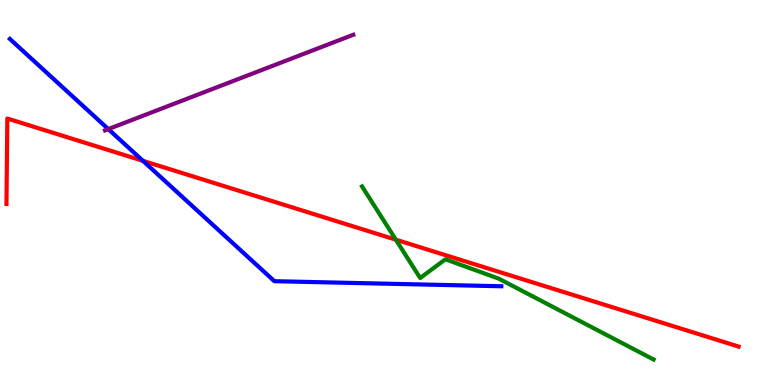[{'lines': ['blue', 'red'], 'intersections': [{'x': 1.84, 'y': 5.82}]}, {'lines': ['green', 'red'], 'intersections': [{'x': 5.11, 'y': 3.77}]}, {'lines': ['purple', 'red'], 'intersections': []}, {'lines': ['blue', 'green'], 'intersections': []}, {'lines': ['blue', 'purple'], 'intersections': [{'x': 1.4, 'y': 6.65}]}, {'lines': ['green', 'purple'], 'intersections': []}]